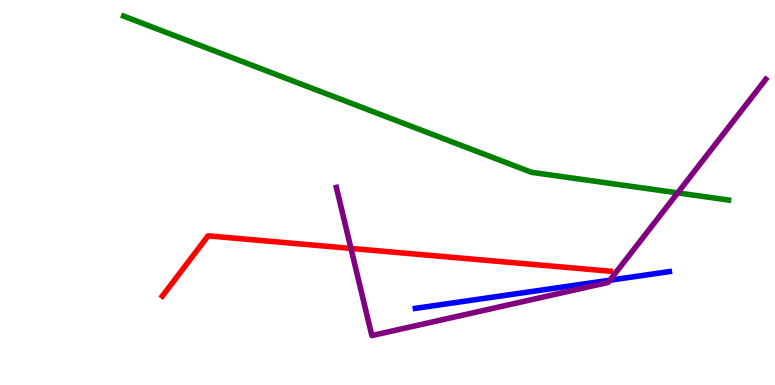[{'lines': ['blue', 'red'], 'intersections': []}, {'lines': ['green', 'red'], 'intersections': []}, {'lines': ['purple', 'red'], 'intersections': [{'x': 4.53, 'y': 3.55}]}, {'lines': ['blue', 'green'], 'intersections': []}, {'lines': ['blue', 'purple'], 'intersections': [{'x': 7.87, 'y': 2.72}]}, {'lines': ['green', 'purple'], 'intersections': [{'x': 8.74, 'y': 4.99}]}]